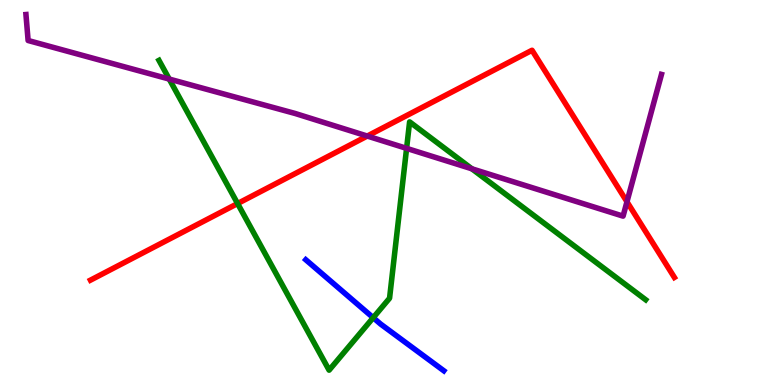[{'lines': ['blue', 'red'], 'intersections': []}, {'lines': ['green', 'red'], 'intersections': [{'x': 3.07, 'y': 4.71}]}, {'lines': ['purple', 'red'], 'intersections': [{'x': 4.74, 'y': 6.47}, {'x': 8.09, 'y': 4.76}]}, {'lines': ['blue', 'green'], 'intersections': [{'x': 4.82, 'y': 1.75}]}, {'lines': ['blue', 'purple'], 'intersections': []}, {'lines': ['green', 'purple'], 'intersections': [{'x': 2.18, 'y': 7.95}, {'x': 5.25, 'y': 6.15}, {'x': 6.09, 'y': 5.62}]}]